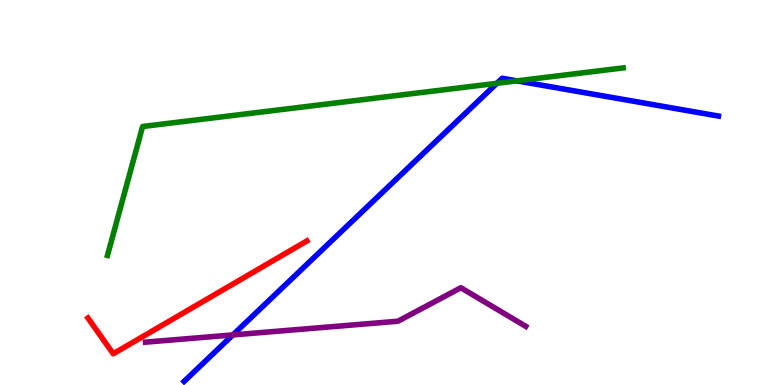[{'lines': ['blue', 'red'], 'intersections': []}, {'lines': ['green', 'red'], 'intersections': []}, {'lines': ['purple', 'red'], 'intersections': []}, {'lines': ['blue', 'green'], 'intersections': [{'x': 6.41, 'y': 7.84}, {'x': 6.67, 'y': 7.9}]}, {'lines': ['blue', 'purple'], 'intersections': [{'x': 3.0, 'y': 1.3}]}, {'lines': ['green', 'purple'], 'intersections': []}]